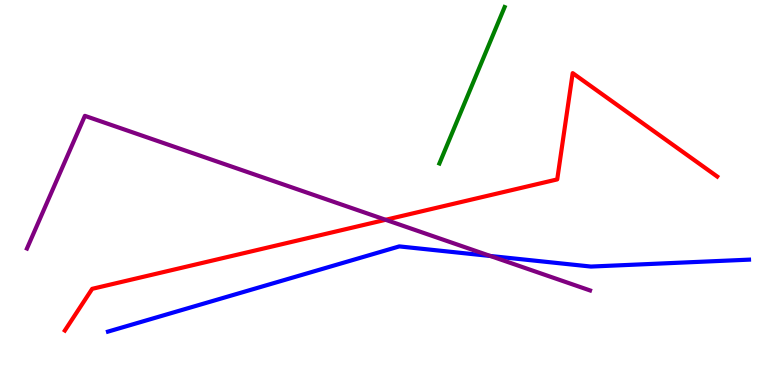[{'lines': ['blue', 'red'], 'intersections': []}, {'lines': ['green', 'red'], 'intersections': []}, {'lines': ['purple', 'red'], 'intersections': [{'x': 4.98, 'y': 4.29}]}, {'lines': ['blue', 'green'], 'intersections': []}, {'lines': ['blue', 'purple'], 'intersections': [{'x': 6.33, 'y': 3.35}]}, {'lines': ['green', 'purple'], 'intersections': []}]